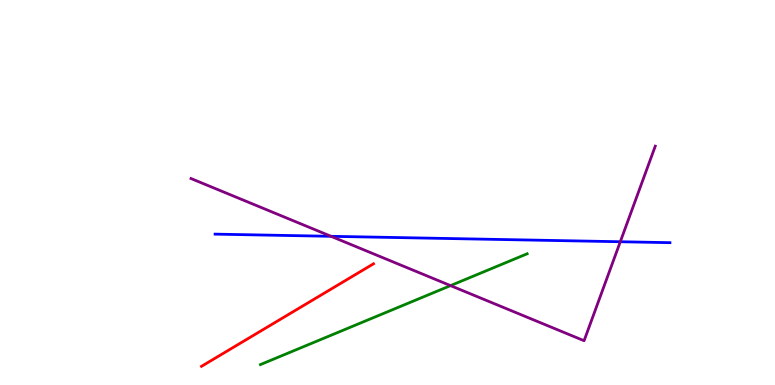[{'lines': ['blue', 'red'], 'intersections': []}, {'lines': ['green', 'red'], 'intersections': []}, {'lines': ['purple', 'red'], 'intersections': []}, {'lines': ['blue', 'green'], 'intersections': []}, {'lines': ['blue', 'purple'], 'intersections': [{'x': 4.27, 'y': 3.86}, {'x': 8.0, 'y': 3.72}]}, {'lines': ['green', 'purple'], 'intersections': [{'x': 5.81, 'y': 2.58}]}]